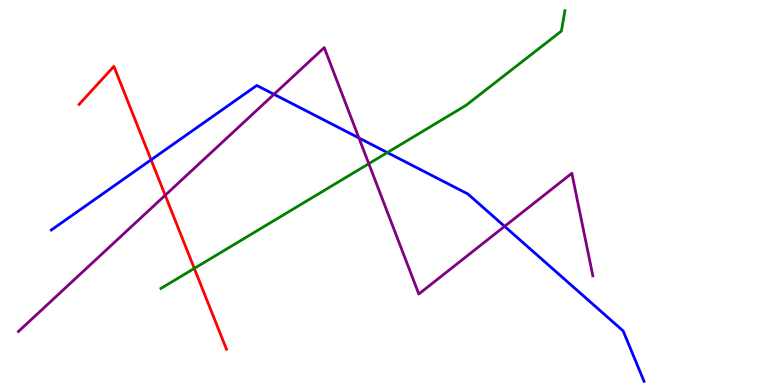[{'lines': ['blue', 'red'], 'intersections': [{'x': 1.95, 'y': 5.85}]}, {'lines': ['green', 'red'], 'intersections': [{'x': 2.51, 'y': 3.03}]}, {'lines': ['purple', 'red'], 'intersections': [{'x': 2.13, 'y': 4.93}]}, {'lines': ['blue', 'green'], 'intersections': [{'x': 5.0, 'y': 6.04}]}, {'lines': ['blue', 'purple'], 'intersections': [{'x': 3.54, 'y': 7.55}, {'x': 4.63, 'y': 6.42}, {'x': 6.51, 'y': 4.12}]}, {'lines': ['green', 'purple'], 'intersections': [{'x': 4.76, 'y': 5.75}]}]